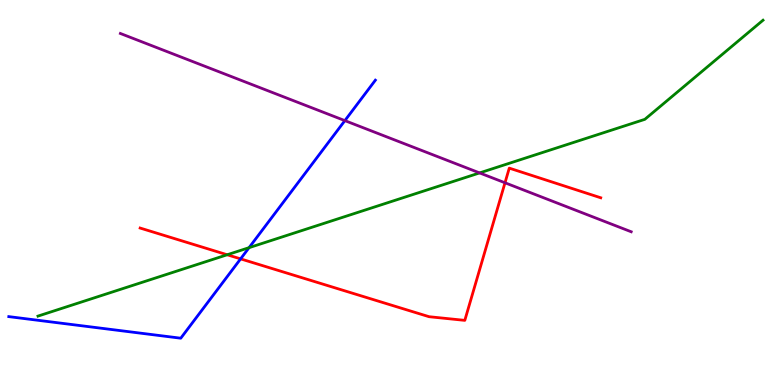[{'lines': ['blue', 'red'], 'intersections': [{'x': 3.1, 'y': 3.28}]}, {'lines': ['green', 'red'], 'intersections': [{'x': 2.93, 'y': 3.38}]}, {'lines': ['purple', 'red'], 'intersections': [{'x': 6.52, 'y': 5.25}]}, {'lines': ['blue', 'green'], 'intersections': [{'x': 3.21, 'y': 3.57}]}, {'lines': ['blue', 'purple'], 'intersections': [{'x': 4.45, 'y': 6.87}]}, {'lines': ['green', 'purple'], 'intersections': [{'x': 6.19, 'y': 5.51}]}]